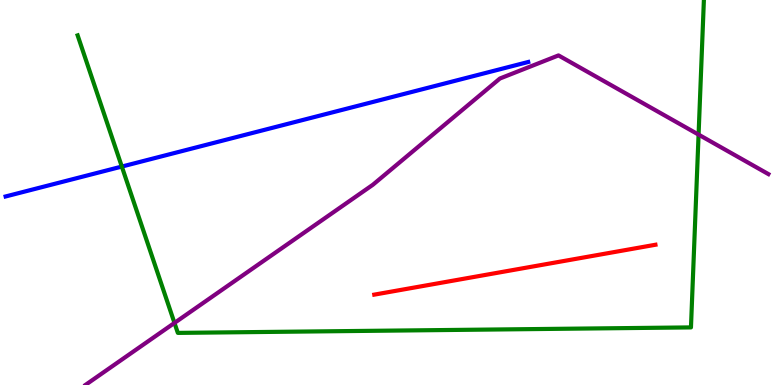[{'lines': ['blue', 'red'], 'intersections': []}, {'lines': ['green', 'red'], 'intersections': []}, {'lines': ['purple', 'red'], 'intersections': []}, {'lines': ['blue', 'green'], 'intersections': [{'x': 1.57, 'y': 5.67}]}, {'lines': ['blue', 'purple'], 'intersections': []}, {'lines': ['green', 'purple'], 'intersections': [{'x': 2.25, 'y': 1.61}, {'x': 9.01, 'y': 6.5}]}]